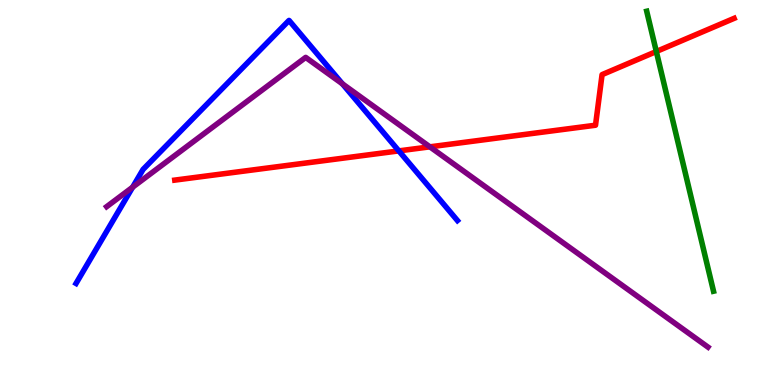[{'lines': ['blue', 'red'], 'intersections': [{'x': 5.15, 'y': 6.08}]}, {'lines': ['green', 'red'], 'intersections': [{'x': 8.47, 'y': 8.66}]}, {'lines': ['purple', 'red'], 'intersections': [{'x': 5.55, 'y': 6.19}]}, {'lines': ['blue', 'green'], 'intersections': []}, {'lines': ['blue', 'purple'], 'intersections': [{'x': 1.71, 'y': 5.14}, {'x': 4.42, 'y': 7.82}]}, {'lines': ['green', 'purple'], 'intersections': []}]